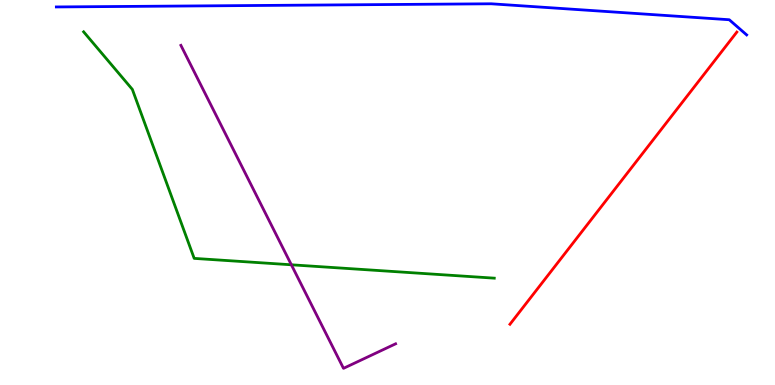[{'lines': ['blue', 'red'], 'intersections': []}, {'lines': ['green', 'red'], 'intersections': []}, {'lines': ['purple', 'red'], 'intersections': []}, {'lines': ['blue', 'green'], 'intersections': []}, {'lines': ['blue', 'purple'], 'intersections': []}, {'lines': ['green', 'purple'], 'intersections': [{'x': 3.76, 'y': 3.12}]}]